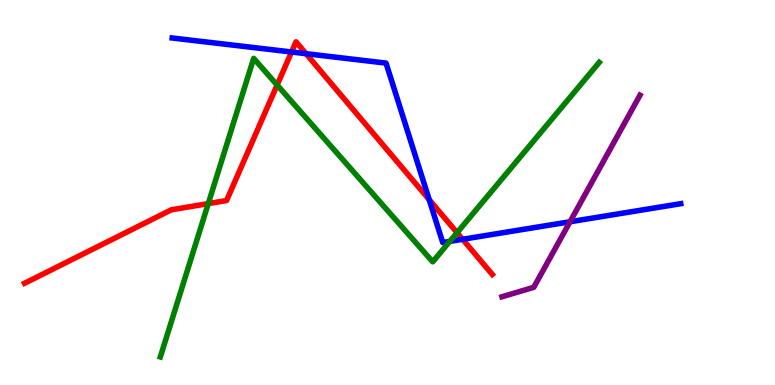[{'lines': ['blue', 'red'], 'intersections': [{'x': 3.76, 'y': 8.65}, {'x': 3.95, 'y': 8.61}, {'x': 5.54, 'y': 4.81}, {'x': 5.97, 'y': 3.78}]}, {'lines': ['green', 'red'], 'intersections': [{'x': 2.69, 'y': 4.71}, {'x': 3.58, 'y': 7.79}, {'x': 5.9, 'y': 3.96}]}, {'lines': ['purple', 'red'], 'intersections': []}, {'lines': ['blue', 'green'], 'intersections': [{'x': 5.8, 'y': 3.73}]}, {'lines': ['blue', 'purple'], 'intersections': [{'x': 7.35, 'y': 4.24}]}, {'lines': ['green', 'purple'], 'intersections': []}]